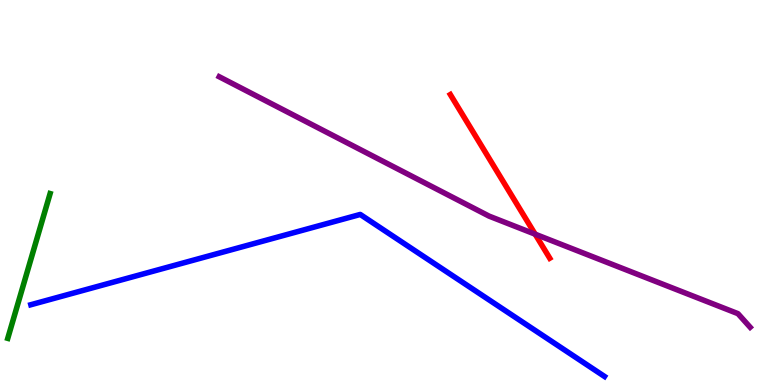[{'lines': ['blue', 'red'], 'intersections': []}, {'lines': ['green', 'red'], 'intersections': []}, {'lines': ['purple', 'red'], 'intersections': [{'x': 6.91, 'y': 3.92}]}, {'lines': ['blue', 'green'], 'intersections': []}, {'lines': ['blue', 'purple'], 'intersections': []}, {'lines': ['green', 'purple'], 'intersections': []}]